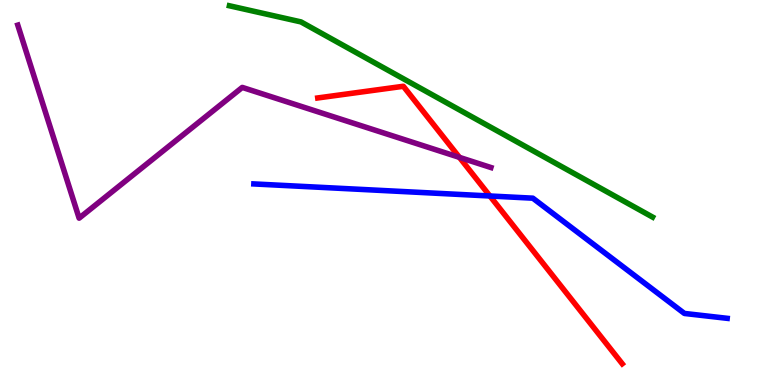[{'lines': ['blue', 'red'], 'intersections': [{'x': 6.32, 'y': 4.91}]}, {'lines': ['green', 'red'], 'intersections': []}, {'lines': ['purple', 'red'], 'intersections': [{'x': 5.93, 'y': 5.91}]}, {'lines': ['blue', 'green'], 'intersections': []}, {'lines': ['blue', 'purple'], 'intersections': []}, {'lines': ['green', 'purple'], 'intersections': []}]